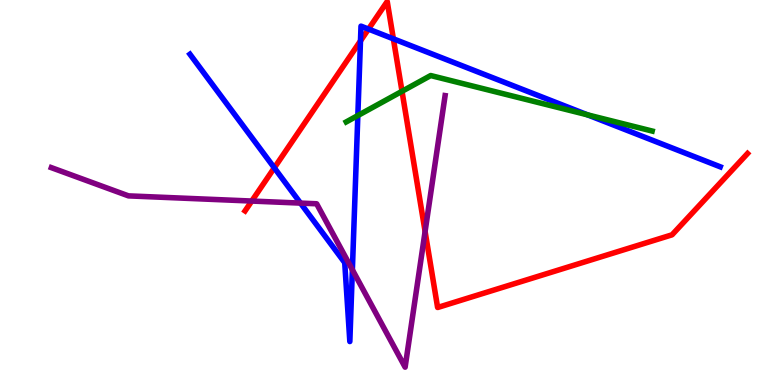[{'lines': ['blue', 'red'], 'intersections': [{'x': 3.54, 'y': 5.64}, {'x': 4.65, 'y': 8.94}, {'x': 4.75, 'y': 9.24}, {'x': 5.08, 'y': 8.99}]}, {'lines': ['green', 'red'], 'intersections': [{'x': 5.19, 'y': 7.63}]}, {'lines': ['purple', 'red'], 'intersections': [{'x': 3.25, 'y': 4.78}, {'x': 5.49, 'y': 3.99}]}, {'lines': ['blue', 'green'], 'intersections': [{'x': 4.62, 'y': 7.0}, {'x': 7.58, 'y': 7.02}]}, {'lines': ['blue', 'purple'], 'intersections': [{'x': 3.88, 'y': 4.72}, {'x': 4.55, 'y': 2.99}]}, {'lines': ['green', 'purple'], 'intersections': []}]